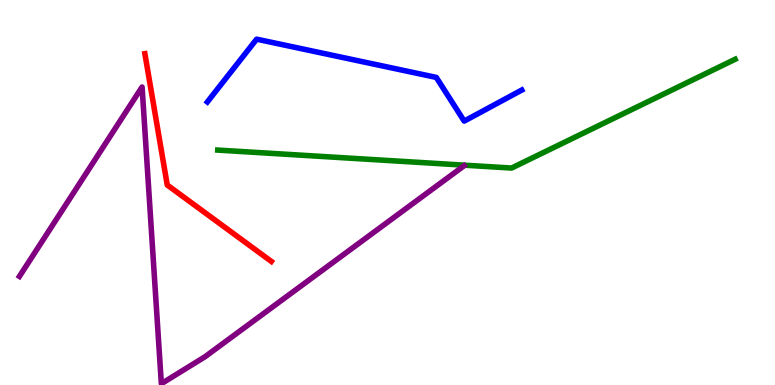[{'lines': ['blue', 'red'], 'intersections': []}, {'lines': ['green', 'red'], 'intersections': []}, {'lines': ['purple', 'red'], 'intersections': []}, {'lines': ['blue', 'green'], 'intersections': []}, {'lines': ['blue', 'purple'], 'intersections': []}, {'lines': ['green', 'purple'], 'intersections': []}]